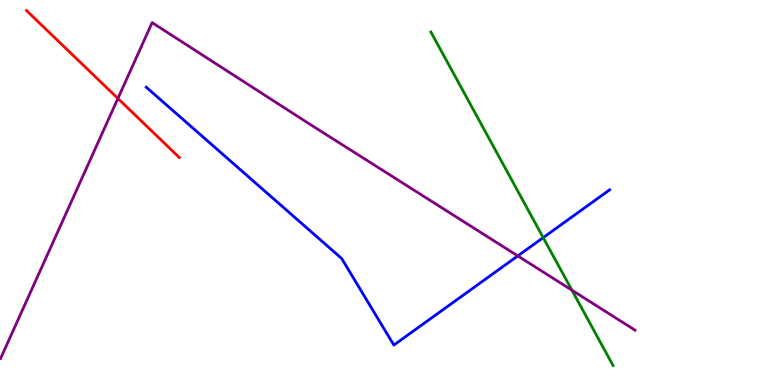[{'lines': ['blue', 'red'], 'intersections': []}, {'lines': ['green', 'red'], 'intersections': []}, {'lines': ['purple', 'red'], 'intersections': [{'x': 1.52, 'y': 7.44}]}, {'lines': ['blue', 'green'], 'intersections': [{'x': 7.01, 'y': 3.83}]}, {'lines': ['blue', 'purple'], 'intersections': [{'x': 6.68, 'y': 3.35}]}, {'lines': ['green', 'purple'], 'intersections': [{'x': 7.38, 'y': 2.46}]}]